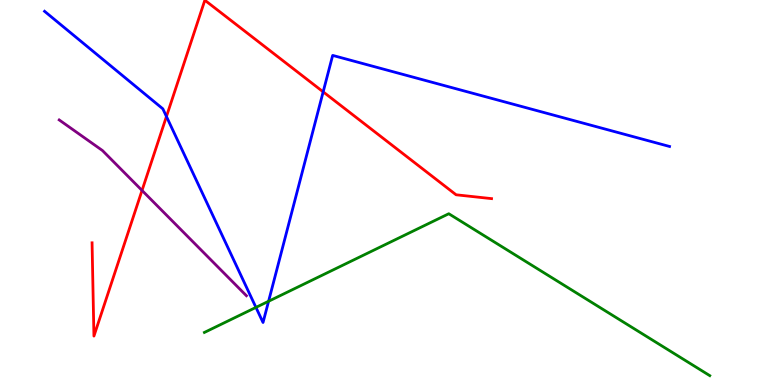[{'lines': ['blue', 'red'], 'intersections': [{'x': 2.15, 'y': 6.97}, {'x': 4.17, 'y': 7.61}]}, {'lines': ['green', 'red'], 'intersections': []}, {'lines': ['purple', 'red'], 'intersections': [{'x': 1.83, 'y': 5.05}]}, {'lines': ['blue', 'green'], 'intersections': [{'x': 3.3, 'y': 2.02}, {'x': 3.47, 'y': 2.18}]}, {'lines': ['blue', 'purple'], 'intersections': []}, {'lines': ['green', 'purple'], 'intersections': []}]